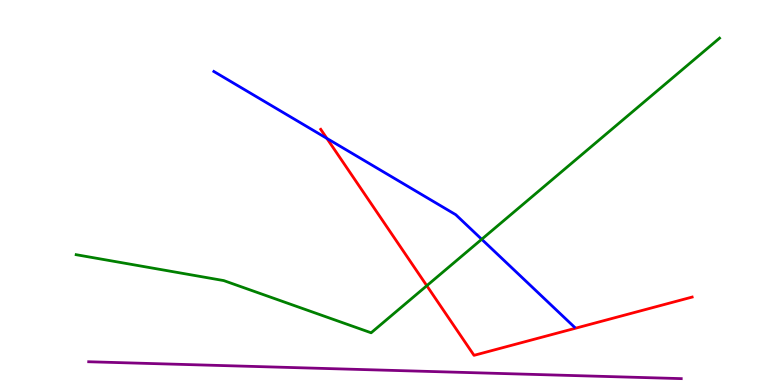[{'lines': ['blue', 'red'], 'intersections': [{'x': 4.22, 'y': 6.41}]}, {'lines': ['green', 'red'], 'intersections': [{'x': 5.51, 'y': 2.58}]}, {'lines': ['purple', 'red'], 'intersections': []}, {'lines': ['blue', 'green'], 'intersections': [{'x': 6.22, 'y': 3.79}]}, {'lines': ['blue', 'purple'], 'intersections': []}, {'lines': ['green', 'purple'], 'intersections': []}]